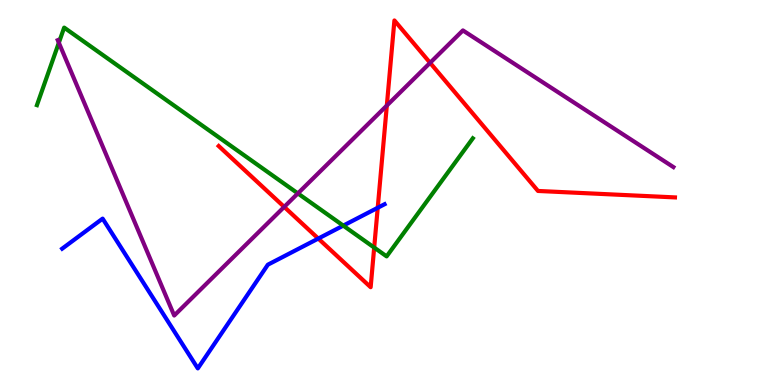[{'lines': ['blue', 'red'], 'intersections': [{'x': 4.11, 'y': 3.8}, {'x': 4.87, 'y': 4.6}]}, {'lines': ['green', 'red'], 'intersections': [{'x': 4.83, 'y': 3.57}]}, {'lines': ['purple', 'red'], 'intersections': [{'x': 3.67, 'y': 4.63}, {'x': 4.99, 'y': 7.26}, {'x': 5.55, 'y': 8.37}]}, {'lines': ['blue', 'green'], 'intersections': [{'x': 4.43, 'y': 4.14}]}, {'lines': ['blue', 'purple'], 'intersections': []}, {'lines': ['green', 'purple'], 'intersections': [{'x': 0.759, 'y': 8.89}, {'x': 3.84, 'y': 4.98}]}]